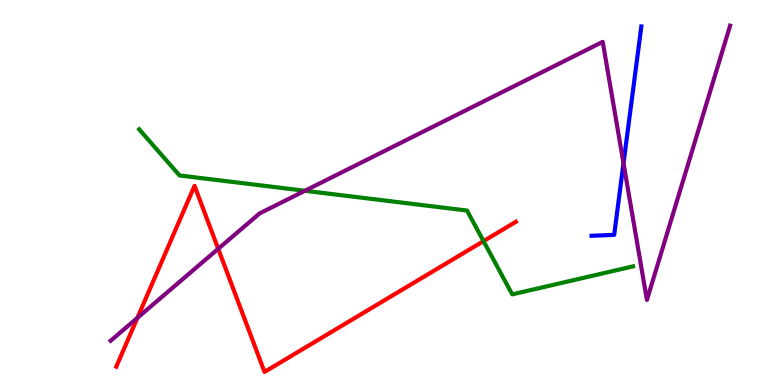[{'lines': ['blue', 'red'], 'intersections': []}, {'lines': ['green', 'red'], 'intersections': [{'x': 6.24, 'y': 3.74}]}, {'lines': ['purple', 'red'], 'intersections': [{'x': 1.77, 'y': 1.74}, {'x': 2.82, 'y': 3.54}]}, {'lines': ['blue', 'green'], 'intersections': []}, {'lines': ['blue', 'purple'], 'intersections': [{'x': 8.05, 'y': 5.76}]}, {'lines': ['green', 'purple'], 'intersections': [{'x': 3.93, 'y': 5.04}]}]